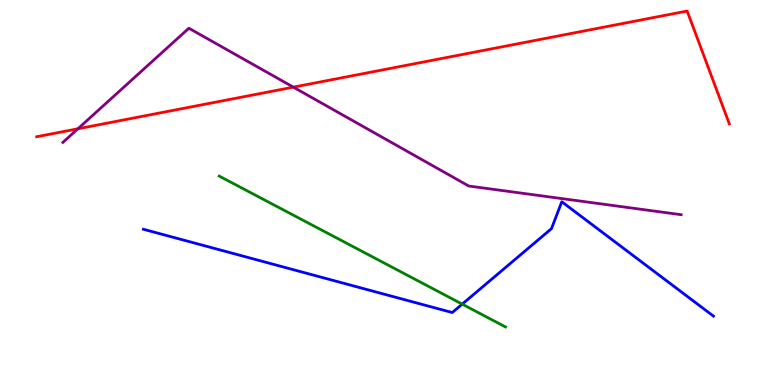[{'lines': ['blue', 'red'], 'intersections': []}, {'lines': ['green', 'red'], 'intersections': []}, {'lines': ['purple', 'red'], 'intersections': [{'x': 1.01, 'y': 6.66}, {'x': 3.79, 'y': 7.74}]}, {'lines': ['blue', 'green'], 'intersections': [{'x': 5.96, 'y': 2.1}]}, {'lines': ['blue', 'purple'], 'intersections': []}, {'lines': ['green', 'purple'], 'intersections': []}]